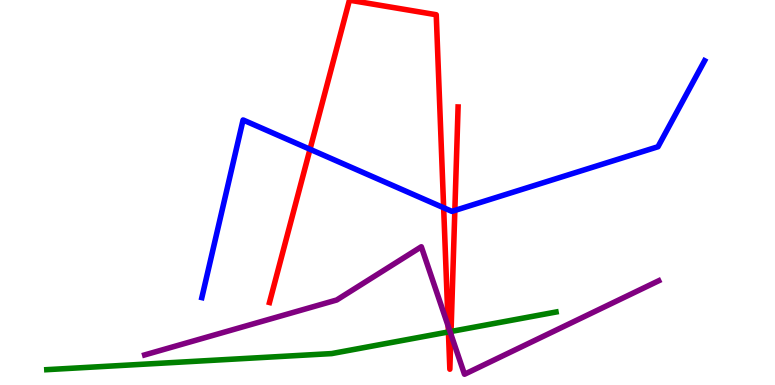[{'lines': ['blue', 'red'], 'intersections': [{'x': 4.0, 'y': 6.12}, {'x': 5.72, 'y': 4.6}, {'x': 5.87, 'y': 4.53}]}, {'lines': ['green', 'red'], 'intersections': [{'x': 5.79, 'y': 1.38}, {'x': 5.82, 'y': 1.39}]}, {'lines': ['purple', 'red'], 'intersections': [{'x': 5.78, 'y': 1.53}, {'x': 5.82, 'y': 1.32}]}, {'lines': ['blue', 'green'], 'intersections': []}, {'lines': ['blue', 'purple'], 'intersections': []}, {'lines': ['green', 'purple'], 'intersections': [{'x': 5.81, 'y': 1.39}]}]